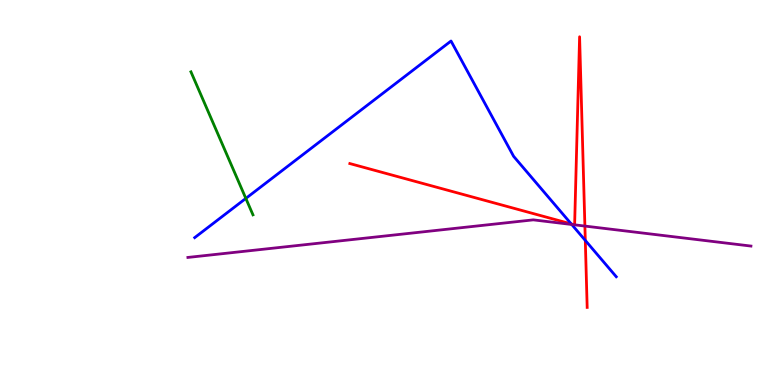[{'lines': ['blue', 'red'], 'intersections': [{'x': 7.37, 'y': 4.18}, {'x': 7.55, 'y': 3.76}]}, {'lines': ['green', 'red'], 'intersections': []}, {'lines': ['purple', 'red'], 'intersections': [{'x': 7.41, 'y': 4.16}, {'x': 7.41, 'y': 4.16}, {'x': 7.55, 'y': 4.13}]}, {'lines': ['blue', 'green'], 'intersections': [{'x': 3.17, 'y': 4.85}]}, {'lines': ['blue', 'purple'], 'intersections': [{'x': 7.38, 'y': 4.17}]}, {'lines': ['green', 'purple'], 'intersections': []}]